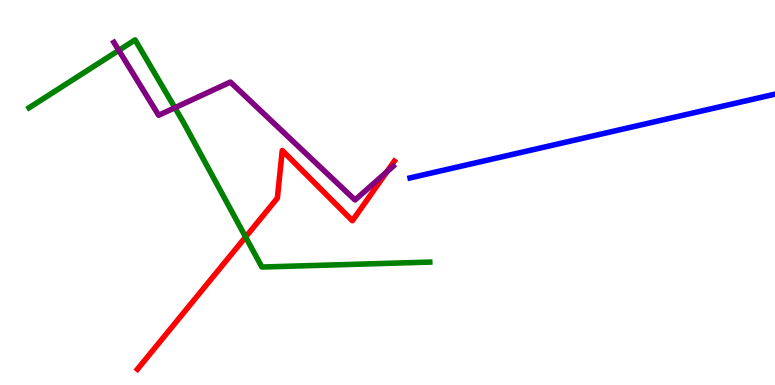[{'lines': ['blue', 'red'], 'intersections': []}, {'lines': ['green', 'red'], 'intersections': [{'x': 3.17, 'y': 3.84}]}, {'lines': ['purple', 'red'], 'intersections': [{'x': 4.99, 'y': 5.54}]}, {'lines': ['blue', 'green'], 'intersections': []}, {'lines': ['blue', 'purple'], 'intersections': []}, {'lines': ['green', 'purple'], 'intersections': [{'x': 1.53, 'y': 8.69}, {'x': 2.26, 'y': 7.2}]}]